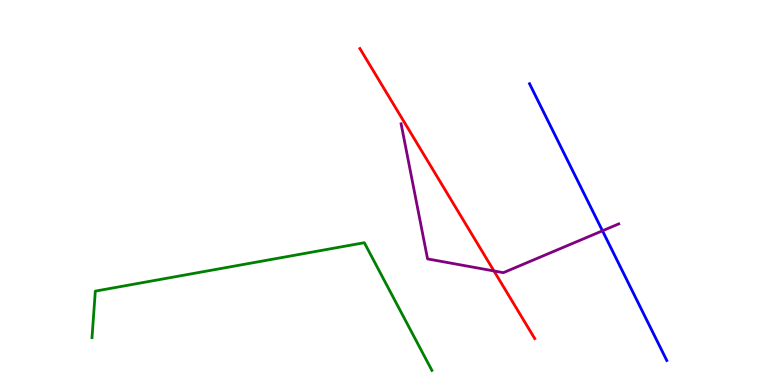[{'lines': ['blue', 'red'], 'intersections': []}, {'lines': ['green', 'red'], 'intersections': []}, {'lines': ['purple', 'red'], 'intersections': [{'x': 6.37, 'y': 2.96}]}, {'lines': ['blue', 'green'], 'intersections': []}, {'lines': ['blue', 'purple'], 'intersections': [{'x': 7.77, 'y': 4.01}]}, {'lines': ['green', 'purple'], 'intersections': []}]